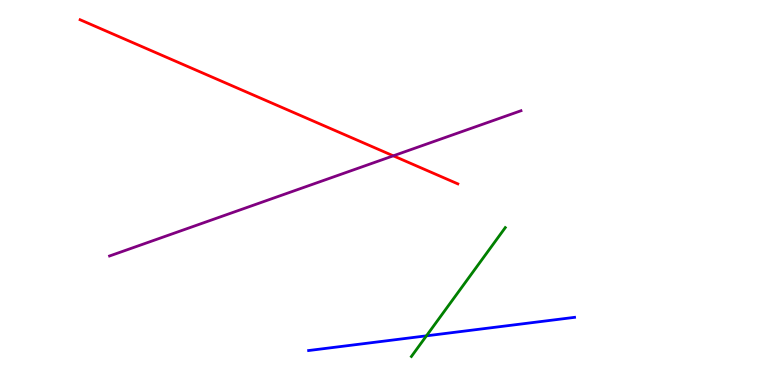[{'lines': ['blue', 'red'], 'intersections': []}, {'lines': ['green', 'red'], 'intersections': []}, {'lines': ['purple', 'red'], 'intersections': [{'x': 5.07, 'y': 5.95}]}, {'lines': ['blue', 'green'], 'intersections': [{'x': 5.5, 'y': 1.28}]}, {'lines': ['blue', 'purple'], 'intersections': []}, {'lines': ['green', 'purple'], 'intersections': []}]